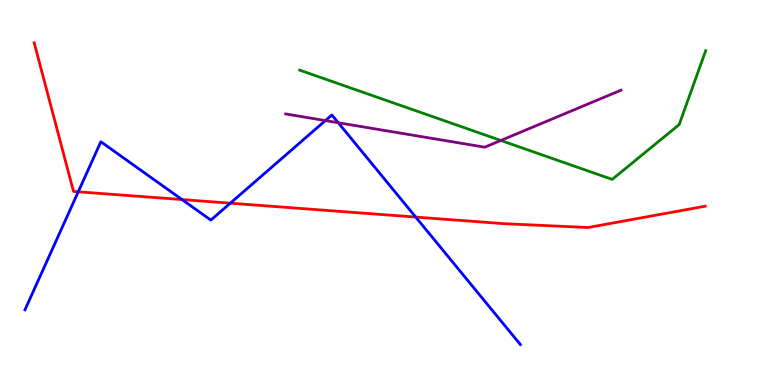[{'lines': ['blue', 'red'], 'intersections': [{'x': 1.01, 'y': 5.02}, {'x': 2.35, 'y': 4.82}, {'x': 2.97, 'y': 4.72}, {'x': 5.36, 'y': 4.36}]}, {'lines': ['green', 'red'], 'intersections': []}, {'lines': ['purple', 'red'], 'intersections': []}, {'lines': ['blue', 'green'], 'intersections': []}, {'lines': ['blue', 'purple'], 'intersections': [{'x': 4.2, 'y': 6.87}, {'x': 4.36, 'y': 6.81}]}, {'lines': ['green', 'purple'], 'intersections': [{'x': 6.46, 'y': 6.35}]}]